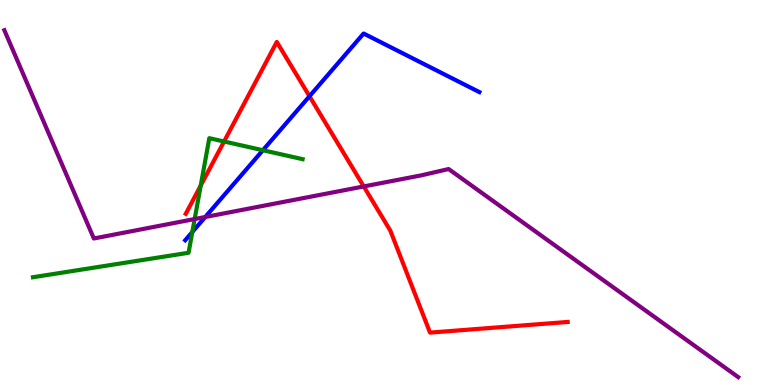[{'lines': ['blue', 'red'], 'intersections': [{'x': 3.99, 'y': 7.5}]}, {'lines': ['green', 'red'], 'intersections': [{'x': 2.59, 'y': 5.18}, {'x': 2.89, 'y': 6.32}]}, {'lines': ['purple', 'red'], 'intersections': [{'x': 4.69, 'y': 5.16}]}, {'lines': ['blue', 'green'], 'intersections': [{'x': 2.48, 'y': 3.97}, {'x': 3.39, 'y': 6.1}]}, {'lines': ['blue', 'purple'], 'intersections': [{'x': 2.65, 'y': 4.36}]}, {'lines': ['green', 'purple'], 'intersections': [{'x': 2.51, 'y': 4.31}]}]